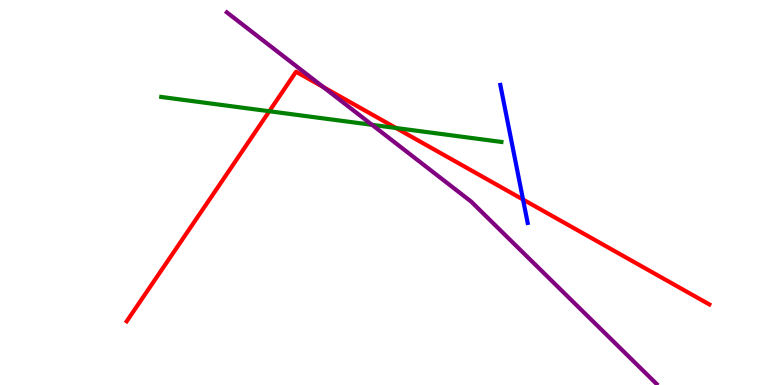[{'lines': ['blue', 'red'], 'intersections': [{'x': 6.75, 'y': 4.82}]}, {'lines': ['green', 'red'], 'intersections': [{'x': 3.47, 'y': 7.11}, {'x': 5.11, 'y': 6.68}]}, {'lines': ['purple', 'red'], 'intersections': [{'x': 4.17, 'y': 7.74}]}, {'lines': ['blue', 'green'], 'intersections': []}, {'lines': ['blue', 'purple'], 'intersections': []}, {'lines': ['green', 'purple'], 'intersections': [{'x': 4.8, 'y': 6.76}]}]